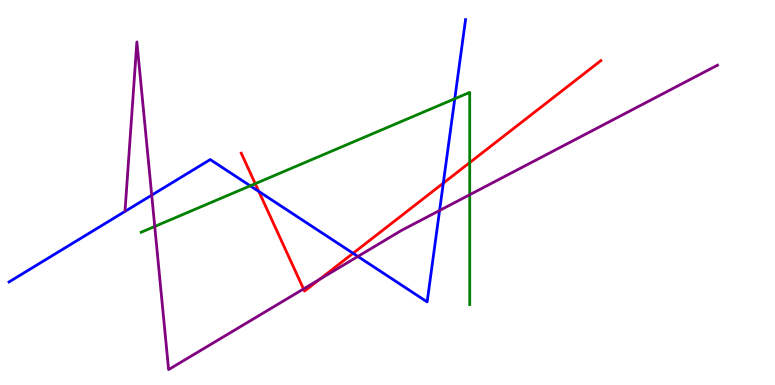[{'lines': ['blue', 'red'], 'intersections': [{'x': 3.34, 'y': 5.03}, {'x': 4.56, 'y': 3.42}, {'x': 5.72, 'y': 5.24}]}, {'lines': ['green', 'red'], 'intersections': [{'x': 3.29, 'y': 5.23}, {'x': 6.06, 'y': 5.78}]}, {'lines': ['purple', 'red'], 'intersections': [{'x': 3.92, 'y': 2.5}, {'x': 4.12, 'y': 2.74}]}, {'lines': ['blue', 'green'], 'intersections': [{'x': 3.23, 'y': 5.17}, {'x': 5.87, 'y': 7.44}]}, {'lines': ['blue', 'purple'], 'intersections': [{'x': 1.96, 'y': 4.93}, {'x': 4.62, 'y': 3.34}, {'x': 5.67, 'y': 4.53}]}, {'lines': ['green', 'purple'], 'intersections': [{'x': 2.0, 'y': 4.12}, {'x': 6.06, 'y': 4.94}]}]